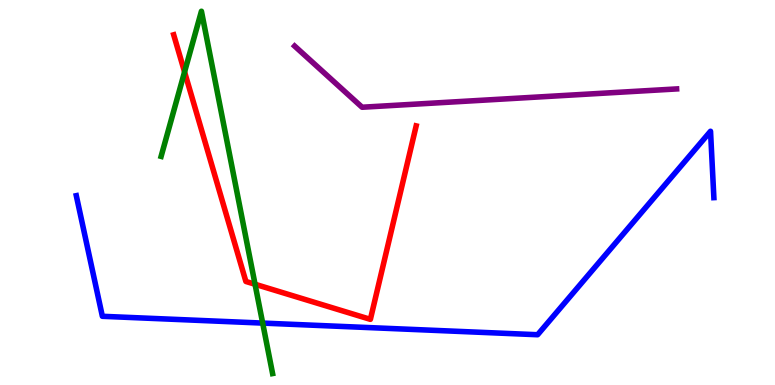[{'lines': ['blue', 'red'], 'intersections': []}, {'lines': ['green', 'red'], 'intersections': [{'x': 2.38, 'y': 8.13}, {'x': 3.29, 'y': 2.62}]}, {'lines': ['purple', 'red'], 'intersections': []}, {'lines': ['blue', 'green'], 'intersections': [{'x': 3.39, 'y': 1.61}]}, {'lines': ['blue', 'purple'], 'intersections': []}, {'lines': ['green', 'purple'], 'intersections': []}]